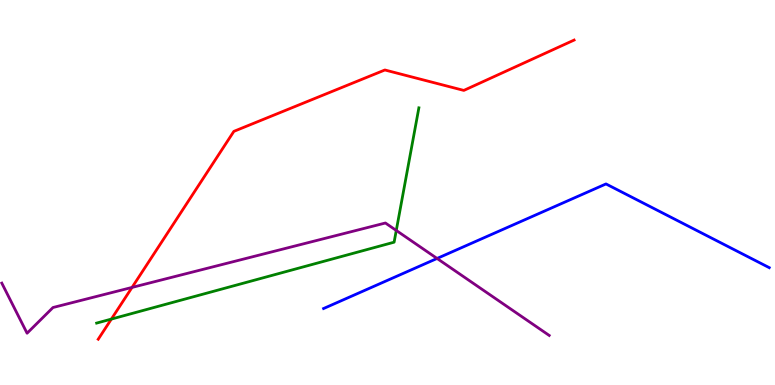[{'lines': ['blue', 'red'], 'intersections': []}, {'lines': ['green', 'red'], 'intersections': [{'x': 1.44, 'y': 1.71}]}, {'lines': ['purple', 'red'], 'intersections': [{'x': 1.7, 'y': 2.53}]}, {'lines': ['blue', 'green'], 'intersections': []}, {'lines': ['blue', 'purple'], 'intersections': [{'x': 5.64, 'y': 3.29}]}, {'lines': ['green', 'purple'], 'intersections': [{'x': 5.11, 'y': 4.01}]}]